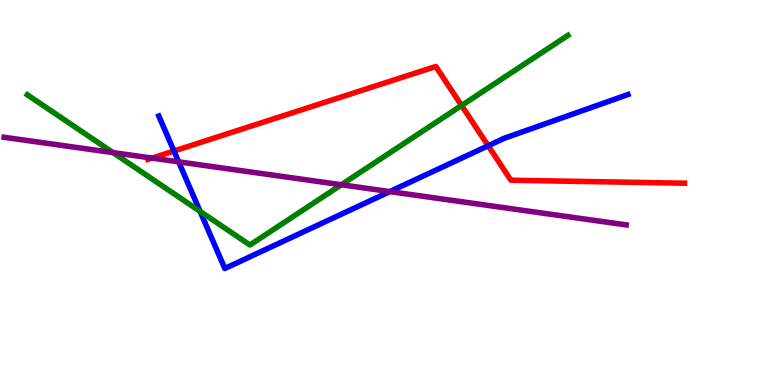[{'lines': ['blue', 'red'], 'intersections': [{'x': 2.24, 'y': 6.08}, {'x': 6.3, 'y': 6.21}]}, {'lines': ['green', 'red'], 'intersections': [{'x': 5.96, 'y': 7.26}]}, {'lines': ['purple', 'red'], 'intersections': [{'x': 1.96, 'y': 5.89}]}, {'lines': ['blue', 'green'], 'intersections': [{'x': 2.58, 'y': 4.51}]}, {'lines': ['blue', 'purple'], 'intersections': [{'x': 2.31, 'y': 5.8}, {'x': 5.03, 'y': 5.02}]}, {'lines': ['green', 'purple'], 'intersections': [{'x': 1.46, 'y': 6.04}, {'x': 4.4, 'y': 5.2}]}]